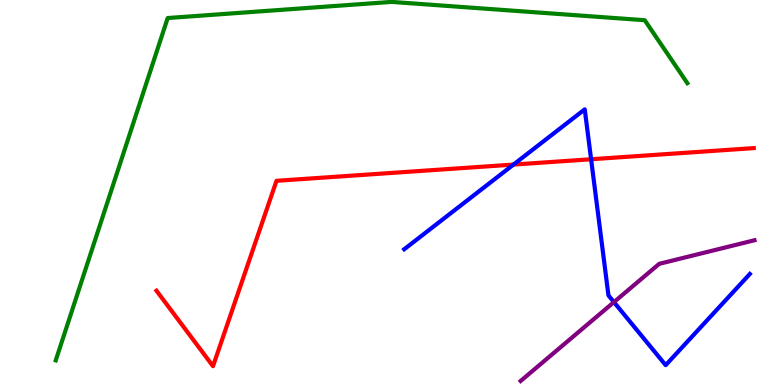[{'lines': ['blue', 'red'], 'intersections': [{'x': 6.63, 'y': 5.73}, {'x': 7.63, 'y': 5.86}]}, {'lines': ['green', 'red'], 'intersections': []}, {'lines': ['purple', 'red'], 'intersections': []}, {'lines': ['blue', 'green'], 'intersections': []}, {'lines': ['blue', 'purple'], 'intersections': [{'x': 7.92, 'y': 2.15}]}, {'lines': ['green', 'purple'], 'intersections': []}]